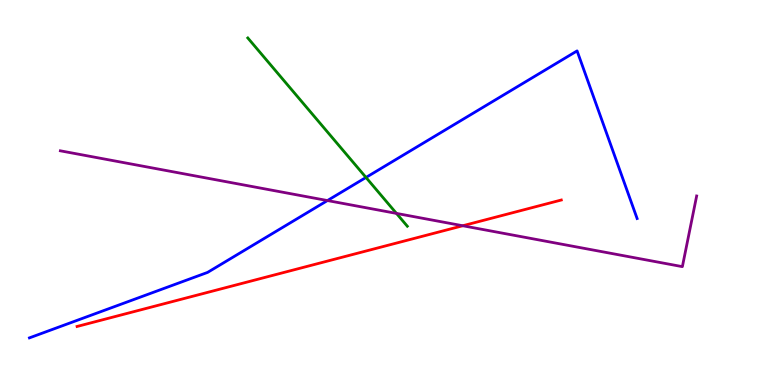[{'lines': ['blue', 'red'], 'intersections': []}, {'lines': ['green', 'red'], 'intersections': []}, {'lines': ['purple', 'red'], 'intersections': [{'x': 5.97, 'y': 4.14}]}, {'lines': ['blue', 'green'], 'intersections': [{'x': 4.72, 'y': 5.39}]}, {'lines': ['blue', 'purple'], 'intersections': [{'x': 4.23, 'y': 4.79}]}, {'lines': ['green', 'purple'], 'intersections': [{'x': 5.12, 'y': 4.46}]}]